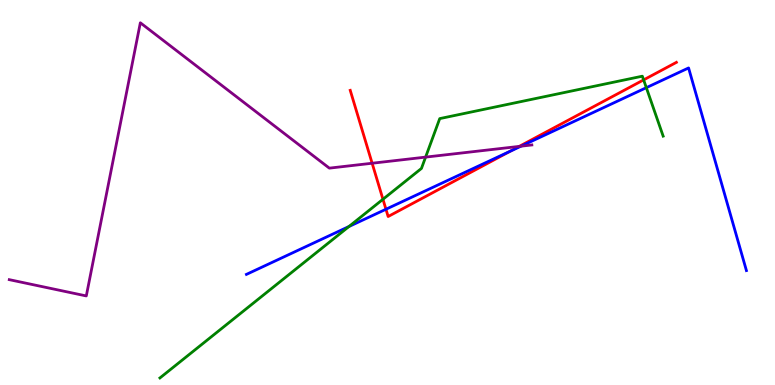[{'lines': ['blue', 'red'], 'intersections': [{'x': 4.98, 'y': 4.57}, {'x': 6.58, 'y': 6.07}]}, {'lines': ['green', 'red'], 'intersections': [{'x': 4.94, 'y': 4.82}, {'x': 8.3, 'y': 7.93}]}, {'lines': ['purple', 'red'], 'intersections': [{'x': 4.8, 'y': 5.76}, {'x': 6.7, 'y': 6.2}]}, {'lines': ['blue', 'green'], 'intersections': [{'x': 4.5, 'y': 4.12}, {'x': 8.34, 'y': 7.72}]}, {'lines': ['blue', 'purple'], 'intersections': [{'x': 6.72, 'y': 6.2}]}, {'lines': ['green', 'purple'], 'intersections': [{'x': 5.49, 'y': 5.92}]}]